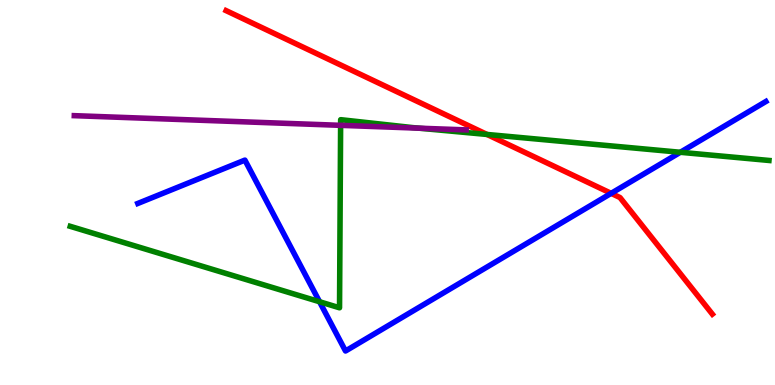[{'lines': ['blue', 'red'], 'intersections': [{'x': 7.89, 'y': 4.98}]}, {'lines': ['green', 'red'], 'intersections': [{'x': 6.28, 'y': 6.51}]}, {'lines': ['purple', 'red'], 'intersections': []}, {'lines': ['blue', 'green'], 'intersections': [{'x': 4.12, 'y': 2.16}, {'x': 8.78, 'y': 6.04}]}, {'lines': ['blue', 'purple'], 'intersections': []}, {'lines': ['green', 'purple'], 'intersections': [{'x': 4.4, 'y': 6.74}, {'x': 5.41, 'y': 6.67}]}]